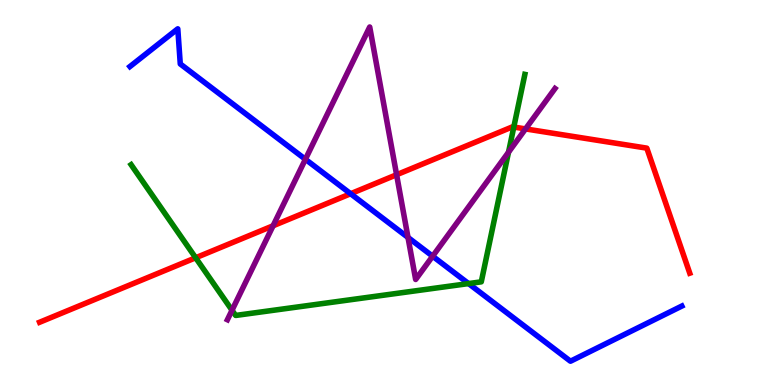[{'lines': ['blue', 'red'], 'intersections': [{'x': 4.52, 'y': 4.97}]}, {'lines': ['green', 'red'], 'intersections': [{'x': 2.52, 'y': 3.3}, {'x': 6.63, 'y': 6.7}]}, {'lines': ['purple', 'red'], 'intersections': [{'x': 3.52, 'y': 4.14}, {'x': 5.12, 'y': 5.46}, {'x': 6.78, 'y': 6.65}]}, {'lines': ['blue', 'green'], 'intersections': [{'x': 6.05, 'y': 2.63}]}, {'lines': ['blue', 'purple'], 'intersections': [{'x': 3.94, 'y': 5.86}, {'x': 5.26, 'y': 3.83}, {'x': 5.58, 'y': 3.35}]}, {'lines': ['green', 'purple'], 'intersections': [{'x': 2.99, 'y': 1.94}, {'x': 6.56, 'y': 6.05}]}]